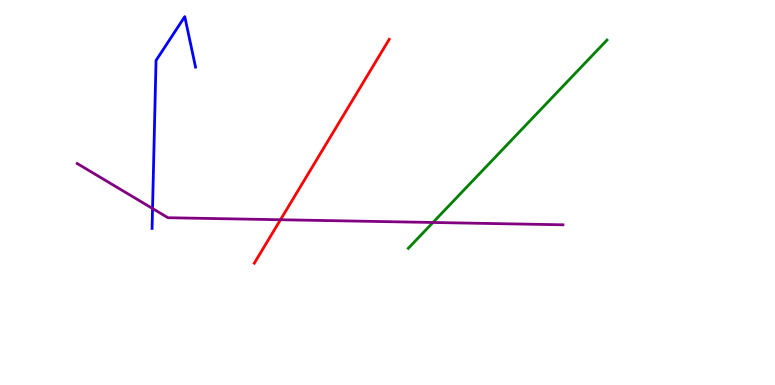[{'lines': ['blue', 'red'], 'intersections': []}, {'lines': ['green', 'red'], 'intersections': []}, {'lines': ['purple', 'red'], 'intersections': [{'x': 3.62, 'y': 4.29}]}, {'lines': ['blue', 'green'], 'intersections': []}, {'lines': ['blue', 'purple'], 'intersections': [{'x': 1.97, 'y': 4.58}]}, {'lines': ['green', 'purple'], 'intersections': [{'x': 5.59, 'y': 4.22}]}]